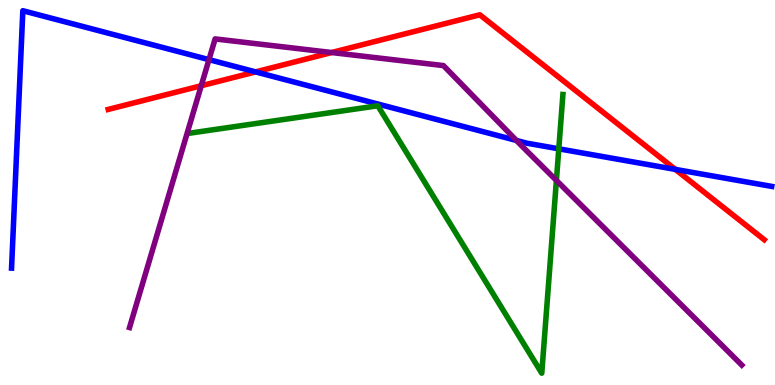[{'lines': ['blue', 'red'], 'intersections': [{'x': 3.3, 'y': 8.13}, {'x': 8.71, 'y': 5.6}]}, {'lines': ['green', 'red'], 'intersections': []}, {'lines': ['purple', 'red'], 'intersections': [{'x': 2.6, 'y': 7.77}, {'x': 4.28, 'y': 8.64}]}, {'lines': ['blue', 'green'], 'intersections': [{'x': 7.21, 'y': 6.13}]}, {'lines': ['blue', 'purple'], 'intersections': [{'x': 2.7, 'y': 8.45}, {'x': 6.66, 'y': 6.35}]}, {'lines': ['green', 'purple'], 'intersections': [{'x': 7.18, 'y': 5.31}]}]